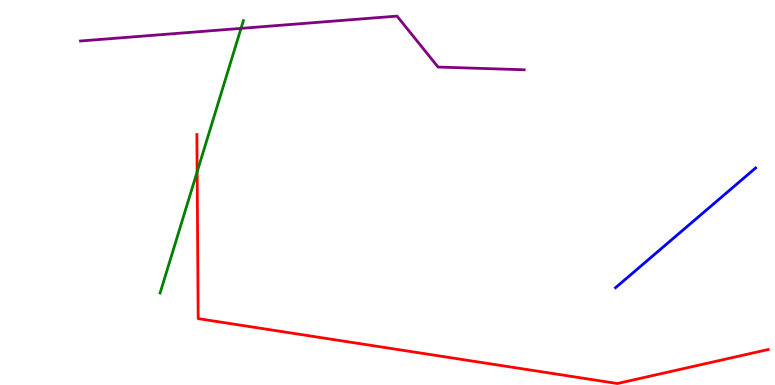[{'lines': ['blue', 'red'], 'intersections': []}, {'lines': ['green', 'red'], 'intersections': [{'x': 2.54, 'y': 5.54}]}, {'lines': ['purple', 'red'], 'intersections': []}, {'lines': ['blue', 'green'], 'intersections': []}, {'lines': ['blue', 'purple'], 'intersections': []}, {'lines': ['green', 'purple'], 'intersections': [{'x': 3.11, 'y': 9.26}]}]